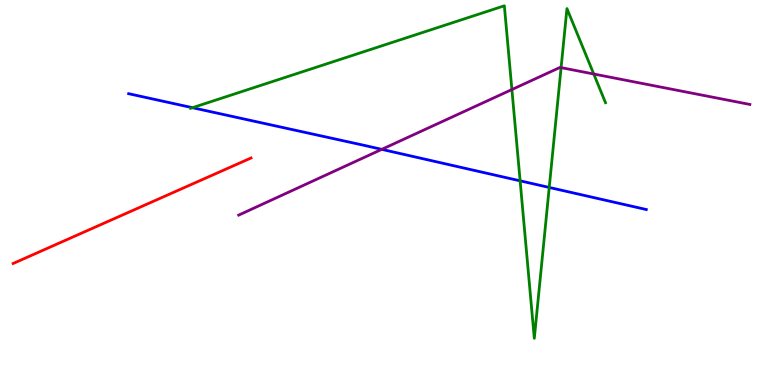[{'lines': ['blue', 'red'], 'intersections': []}, {'lines': ['green', 'red'], 'intersections': []}, {'lines': ['purple', 'red'], 'intersections': []}, {'lines': ['blue', 'green'], 'intersections': [{'x': 2.48, 'y': 7.2}, {'x': 6.71, 'y': 5.3}, {'x': 7.09, 'y': 5.13}]}, {'lines': ['blue', 'purple'], 'intersections': [{'x': 4.93, 'y': 6.12}]}, {'lines': ['green', 'purple'], 'intersections': [{'x': 6.61, 'y': 7.67}, {'x': 7.24, 'y': 8.24}, {'x': 7.66, 'y': 8.08}]}]